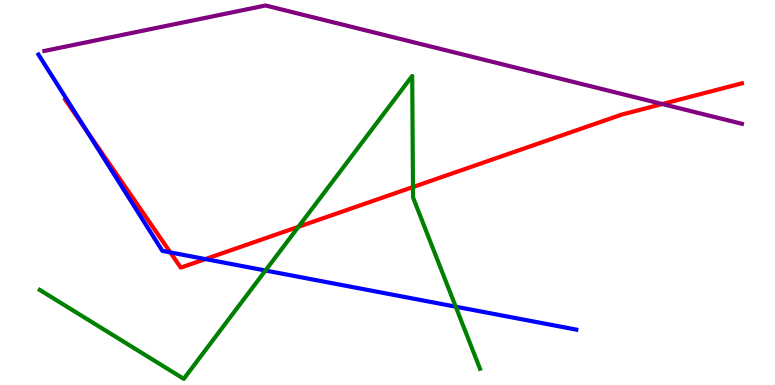[{'lines': ['blue', 'red'], 'intersections': [{'x': 1.11, 'y': 6.64}, {'x': 2.2, 'y': 3.44}, {'x': 2.65, 'y': 3.27}]}, {'lines': ['green', 'red'], 'intersections': [{'x': 3.85, 'y': 4.11}, {'x': 5.33, 'y': 5.14}]}, {'lines': ['purple', 'red'], 'intersections': [{'x': 8.55, 'y': 7.3}]}, {'lines': ['blue', 'green'], 'intersections': [{'x': 3.43, 'y': 2.97}, {'x': 5.88, 'y': 2.03}]}, {'lines': ['blue', 'purple'], 'intersections': []}, {'lines': ['green', 'purple'], 'intersections': []}]